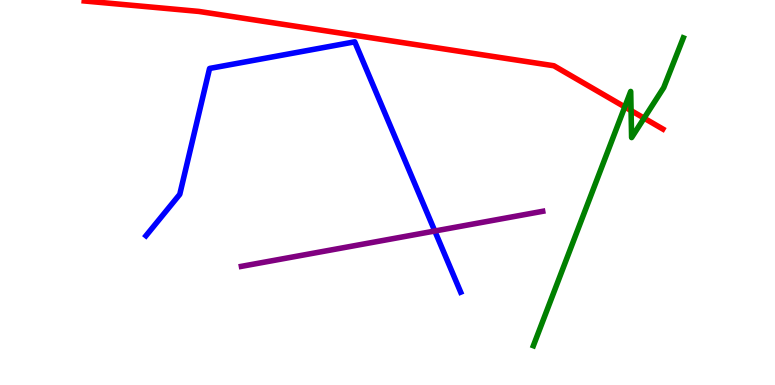[{'lines': ['blue', 'red'], 'intersections': []}, {'lines': ['green', 'red'], 'intersections': [{'x': 8.06, 'y': 7.22}, {'x': 8.14, 'y': 7.13}, {'x': 8.31, 'y': 6.93}]}, {'lines': ['purple', 'red'], 'intersections': []}, {'lines': ['blue', 'green'], 'intersections': []}, {'lines': ['blue', 'purple'], 'intersections': [{'x': 5.61, 'y': 4.0}]}, {'lines': ['green', 'purple'], 'intersections': []}]